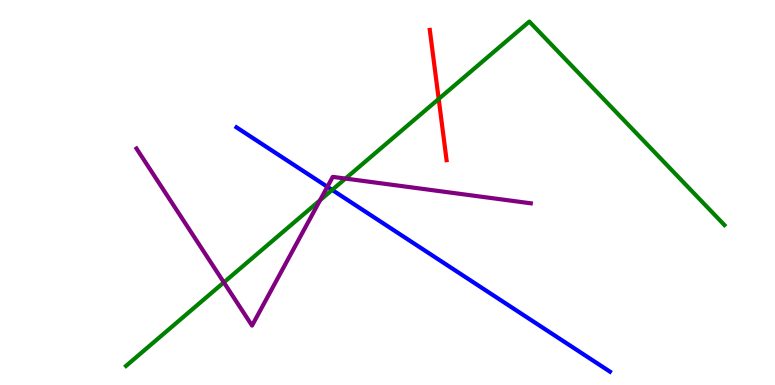[{'lines': ['blue', 'red'], 'intersections': []}, {'lines': ['green', 'red'], 'intersections': [{'x': 5.66, 'y': 7.43}]}, {'lines': ['purple', 'red'], 'intersections': []}, {'lines': ['blue', 'green'], 'intersections': [{'x': 4.29, 'y': 5.07}]}, {'lines': ['blue', 'purple'], 'intersections': [{'x': 4.22, 'y': 5.15}]}, {'lines': ['green', 'purple'], 'intersections': [{'x': 2.89, 'y': 2.67}, {'x': 4.13, 'y': 4.8}, {'x': 4.46, 'y': 5.36}]}]